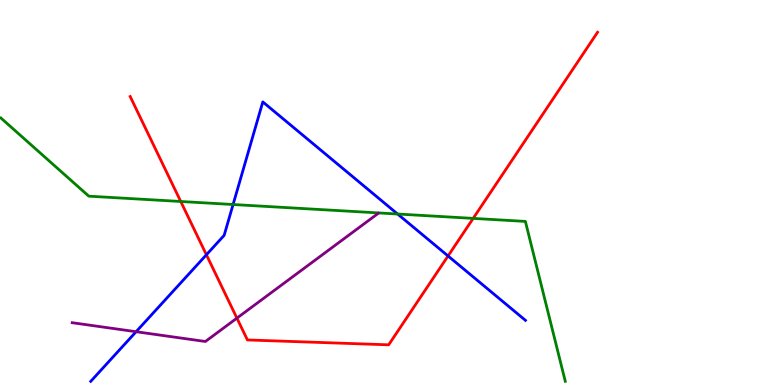[{'lines': ['blue', 'red'], 'intersections': [{'x': 2.66, 'y': 3.38}, {'x': 5.78, 'y': 3.35}]}, {'lines': ['green', 'red'], 'intersections': [{'x': 2.33, 'y': 4.77}, {'x': 6.11, 'y': 4.33}]}, {'lines': ['purple', 'red'], 'intersections': [{'x': 3.06, 'y': 1.74}]}, {'lines': ['blue', 'green'], 'intersections': [{'x': 3.01, 'y': 4.69}, {'x': 5.13, 'y': 4.44}]}, {'lines': ['blue', 'purple'], 'intersections': [{'x': 1.76, 'y': 1.38}]}, {'lines': ['green', 'purple'], 'intersections': []}]